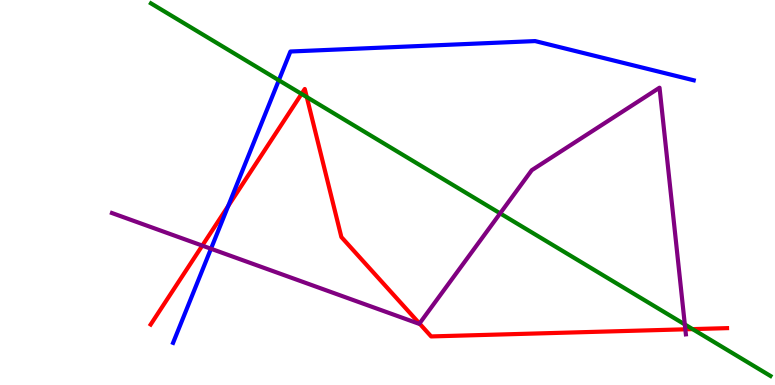[{'lines': ['blue', 'red'], 'intersections': [{'x': 2.94, 'y': 4.65}]}, {'lines': ['green', 'red'], 'intersections': [{'x': 3.89, 'y': 7.56}, {'x': 3.96, 'y': 7.48}, {'x': 8.94, 'y': 1.45}]}, {'lines': ['purple', 'red'], 'intersections': [{'x': 2.61, 'y': 3.62}, {'x': 5.41, 'y': 1.6}, {'x': 8.84, 'y': 1.45}]}, {'lines': ['blue', 'green'], 'intersections': [{'x': 3.6, 'y': 7.92}]}, {'lines': ['blue', 'purple'], 'intersections': [{'x': 2.72, 'y': 3.54}]}, {'lines': ['green', 'purple'], 'intersections': [{'x': 6.45, 'y': 4.46}, {'x': 8.84, 'y': 1.57}]}]